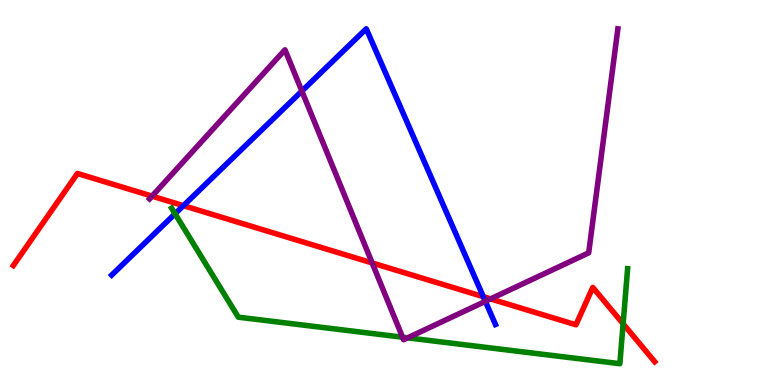[{'lines': ['blue', 'red'], 'intersections': [{'x': 2.37, 'y': 4.66}, {'x': 6.24, 'y': 2.29}]}, {'lines': ['green', 'red'], 'intersections': [{'x': 8.04, 'y': 1.59}]}, {'lines': ['purple', 'red'], 'intersections': [{'x': 1.96, 'y': 4.91}, {'x': 4.8, 'y': 3.17}, {'x': 6.33, 'y': 2.24}]}, {'lines': ['blue', 'green'], 'intersections': [{'x': 2.26, 'y': 4.45}]}, {'lines': ['blue', 'purple'], 'intersections': [{'x': 3.9, 'y': 7.63}, {'x': 6.26, 'y': 2.17}]}, {'lines': ['green', 'purple'], 'intersections': [{'x': 5.19, 'y': 1.24}, {'x': 5.26, 'y': 1.23}]}]